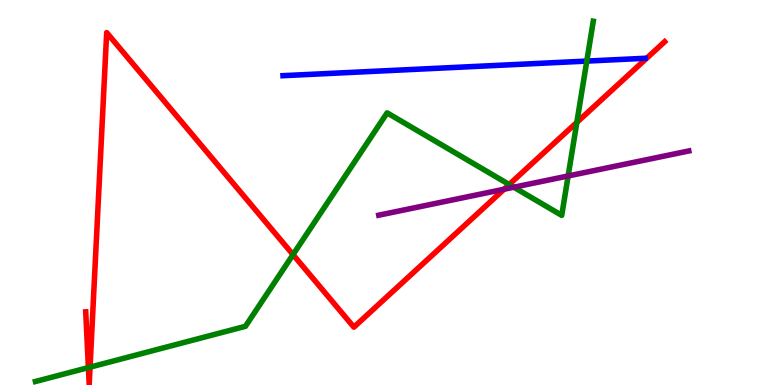[{'lines': ['blue', 'red'], 'intersections': []}, {'lines': ['green', 'red'], 'intersections': [{'x': 1.14, 'y': 0.452}, {'x': 1.16, 'y': 0.464}, {'x': 3.78, 'y': 3.39}, {'x': 6.57, 'y': 5.21}, {'x': 7.44, 'y': 6.82}]}, {'lines': ['purple', 'red'], 'intersections': [{'x': 6.5, 'y': 5.08}]}, {'lines': ['blue', 'green'], 'intersections': [{'x': 7.57, 'y': 8.41}]}, {'lines': ['blue', 'purple'], 'intersections': []}, {'lines': ['green', 'purple'], 'intersections': [{'x': 6.63, 'y': 5.14}, {'x': 7.33, 'y': 5.43}]}]